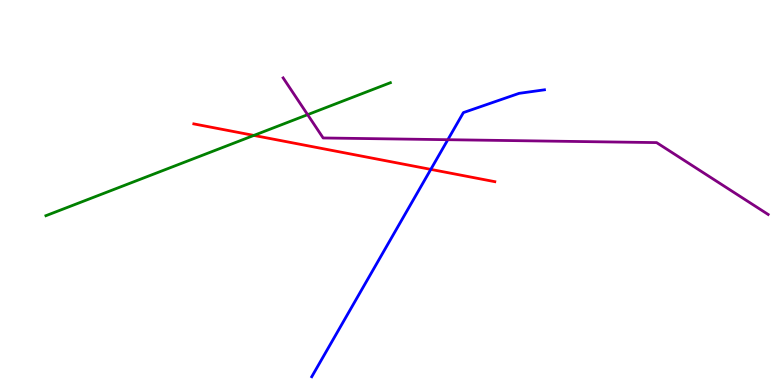[{'lines': ['blue', 'red'], 'intersections': [{'x': 5.56, 'y': 5.6}]}, {'lines': ['green', 'red'], 'intersections': [{'x': 3.28, 'y': 6.48}]}, {'lines': ['purple', 'red'], 'intersections': []}, {'lines': ['blue', 'green'], 'intersections': []}, {'lines': ['blue', 'purple'], 'intersections': [{'x': 5.78, 'y': 6.37}]}, {'lines': ['green', 'purple'], 'intersections': [{'x': 3.97, 'y': 7.02}]}]